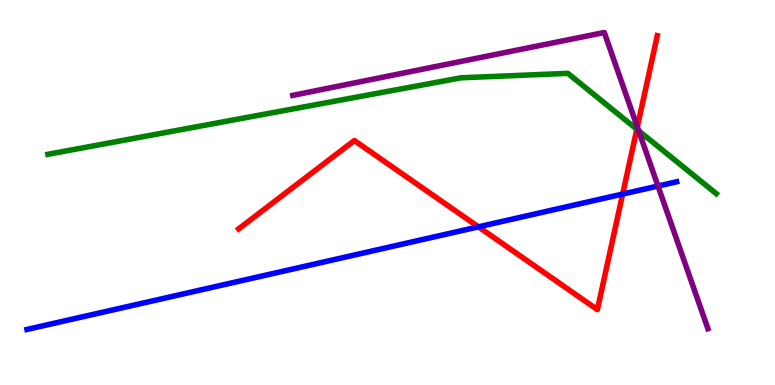[{'lines': ['blue', 'red'], 'intersections': [{'x': 6.17, 'y': 4.11}, {'x': 8.03, 'y': 4.96}]}, {'lines': ['green', 'red'], 'intersections': [{'x': 8.22, 'y': 6.64}]}, {'lines': ['purple', 'red'], 'intersections': [{'x': 8.22, 'y': 6.7}]}, {'lines': ['blue', 'green'], 'intersections': []}, {'lines': ['blue', 'purple'], 'intersections': [{'x': 8.49, 'y': 5.17}]}, {'lines': ['green', 'purple'], 'intersections': [{'x': 8.24, 'y': 6.6}]}]